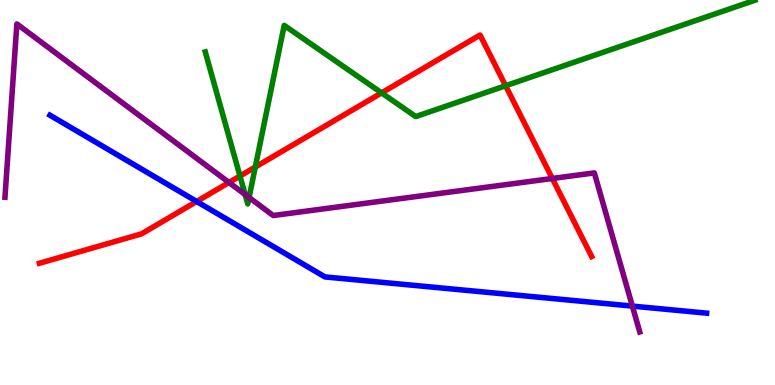[{'lines': ['blue', 'red'], 'intersections': [{'x': 2.54, 'y': 4.77}]}, {'lines': ['green', 'red'], 'intersections': [{'x': 3.1, 'y': 5.43}, {'x': 3.29, 'y': 5.66}, {'x': 4.92, 'y': 7.59}, {'x': 6.52, 'y': 7.77}]}, {'lines': ['purple', 'red'], 'intersections': [{'x': 2.95, 'y': 5.26}, {'x': 7.13, 'y': 5.36}]}, {'lines': ['blue', 'green'], 'intersections': []}, {'lines': ['blue', 'purple'], 'intersections': [{'x': 8.16, 'y': 2.05}]}, {'lines': ['green', 'purple'], 'intersections': [{'x': 3.16, 'y': 4.95}, {'x': 3.21, 'y': 4.87}]}]